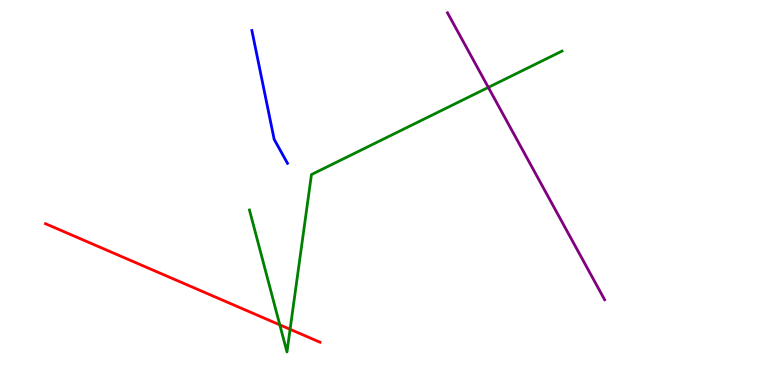[{'lines': ['blue', 'red'], 'intersections': []}, {'lines': ['green', 'red'], 'intersections': [{'x': 3.61, 'y': 1.56}, {'x': 3.74, 'y': 1.45}]}, {'lines': ['purple', 'red'], 'intersections': []}, {'lines': ['blue', 'green'], 'intersections': []}, {'lines': ['blue', 'purple'], 'intersections': []}, {'lines': ['green', 'purple'], 'intersections': [{'x': 6.3, 'y': 7.73}]}]